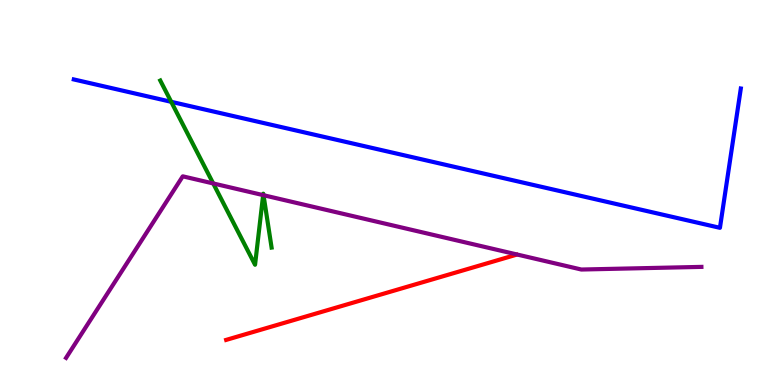[{'lines': ['blue', 'red'], 'intersections': []}, {'lines': ['green', 'red'], 'intersections': []}, {'lines': ['purple', 'red'], 'intersections': []}, {'lines': ['blue', 'green'], 'intersections': [{'x': 2.21, 'y': 7.36}]}, {'lines': ['blue', 'purple'], 'intersections': []}, {'lines': ['green', 'purple'], 'intersections': [{'x': 2.75, 'y': 5.24}, {'x': 3.4, 'y': 4.93}, {'x': 3.4, 'y': 4.93}]}]